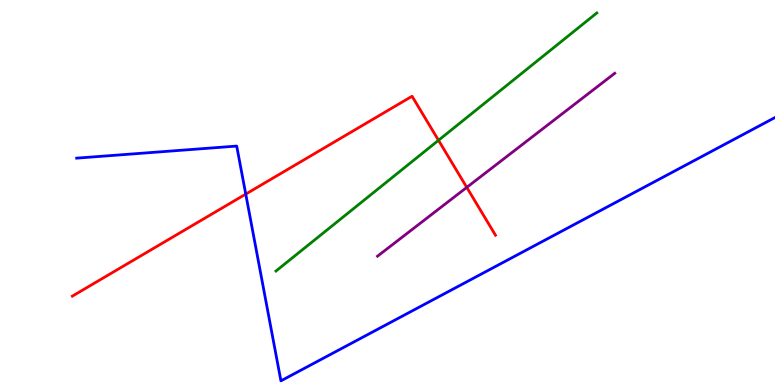[{'lines': ['blue', 'red'], 'intersections': [{'x': 3.17, 'y': 4.96}]}, {'lines': ['green', 'red'], 'intersections': [{'x': 5.66, 'y': 6.36}]}, {'lines': ['purple', 'red'], 'intersections': [{'x': 6.02, 'y': 5.13}]}, {'lines': ['blue', 'green'], 'intersections': []}, {'lines': ['blue', 'purple'], 'intersections': []}, {'lines': ['green', 'purple'], 'intersections': []}]